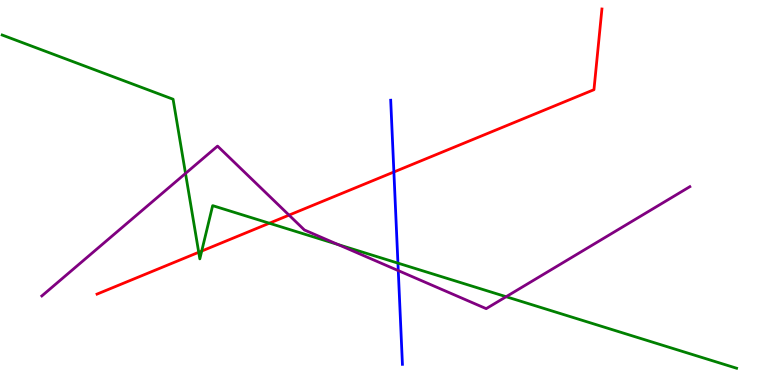[{'lines': ['blue', 'red'], 'intersections': [{'x': 5.08, 'y': 5.53}]}, {'lines': ['green', 'red'], 'intersections': [{'x': 2.56, 'y': 3.45}, {'x': 2.6, 'y': 3.48}, {'x': 3.48, 'y': 4.2}]}, {'lines': ['purple', 'red'], 'intersections': [{'x': 3.73, 'y': 4.41}]}, {'lines': ['blue', 'green'], 'intersections': [{'x': 5.13, 'y': 3.17}]}, {'lines': ['blue', 'purple'], 'intersections': [{'x': 5.14, 'y': 2.97}]}, {'lines': ['green', 'purple'], 'intersections': [{'x': 2.39, 'y': 5.5}, {'x': 4.36, 'y': 3.65}, {'x': 6.53, 'y': 2.29}]}]